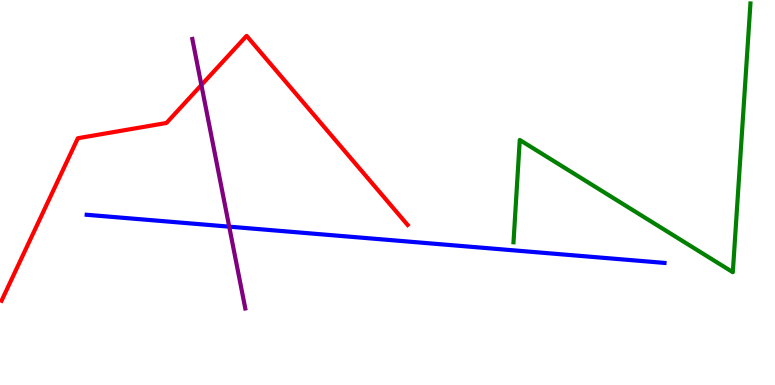[{'lines': ['blue', 'red'], 'intersections': []}, {'lines': ['green', 'red'], 'intersections': []}, {'lines': ['purple', 'red'], 'intersections': [{'x': 2.6, 'y': 7.79}]}, {'lines': ['blue', 'green'], 'intersections': []}, {'lines': ['blue', 'purple'], 'intersections': [{'x': 2.96, 'y': 4.11}]}, {'lines': ['green', 'purple'], 'intersections': []}]